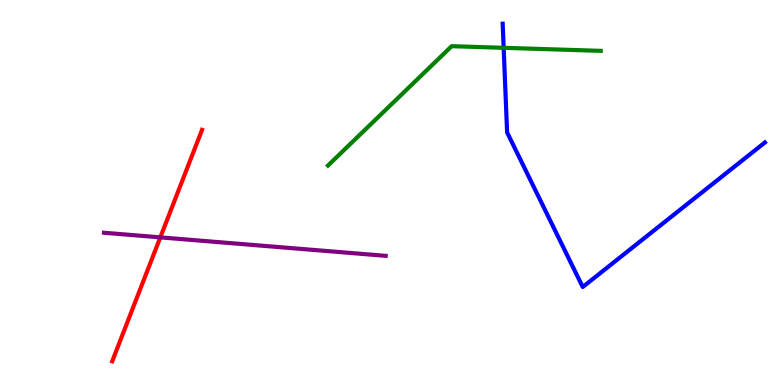[{'lines': ['blue', 'red'], 'intersections': []}, {'lines': ['green', 'red'], 'intersections': []}, {'lines': ['purple', 'red'], 'intersections': [{'x': 2.07, 'y': 3.83}]}, {'lines': ['blue', 'green'], 'intersections': [{'x': 6.5, 'y': 8.76}]}, {'lines': ['blue', 'purple'], 'intersections': []}, {'lines': ['green', 'purple'], 'intersections': []}]